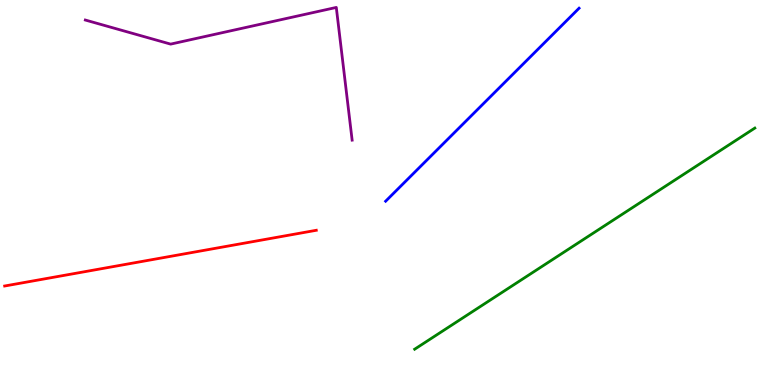[{'lines': ['blue', 'red'], 'intersections': []}, {'lines': ['green', 'red'], 'intersections': []}, {'lines': ['purple', 'red'], 'intersections': []}, {'lines': ['blue', 'green'], 'intersections': []}, {'lines': ['blue', 'purple'], 'intersections': []}, {'lines': ['green', 'purple'], 'intersections': []}]